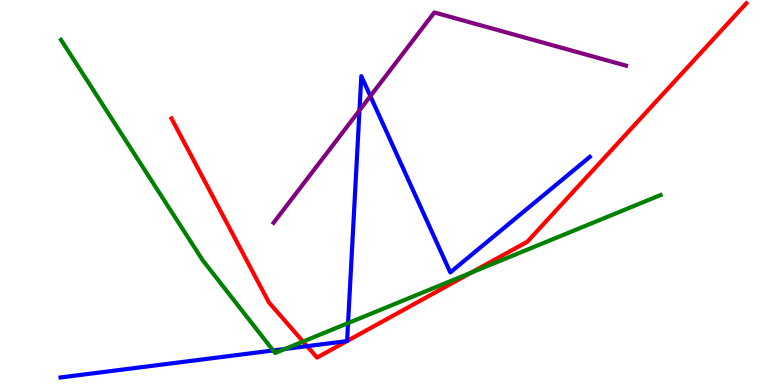[{'lines': ['blue', 'red'], 'intersections': [{'x': 3.96, 'y': 1.01}, {'x': 4.48, 'y': 1.14}, {'x': 4.48, 'y': 1.14}]}, {'lines': ['green', 'red'], 'intersections': [{'x': 3.91, 'y': 1.13}, {'x': 6.08, 'y': 2.92}]}, {'lines': ['purple', 'red'], 'intersections': []}, {'lines': ['blue', 'green'], 'intersections': [{'x': 3.52, 'y': 0.897}, {'x': 3.68, 'y': 0.936}, {'x': 4.49, 'y': 1.61}]}, {'lines': ['blue', 'purple'], 'intersections': [{'x': 4.64, 'y': 7.13}, {'x': 4.78, 'y': 7.5}]}, {'lines': ['green', 'purple'], 'intersections': []}]